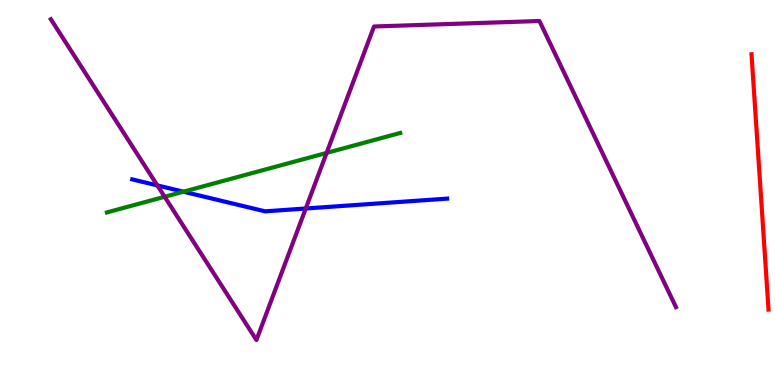[{'lines': ['blue', 'red'], 'intersections': []}, {'lines': ['green', 'red'], 'intersections': []}, {'lines': ['purple', 'red'], 'intersections': []}, {'lines': ['blue', 'green'], 'intersections': [{'x': 2.37, 'y': 5.02}]}, {'lines': ['blue', 'purple'], 'intersections': [{'x': 2.03, 'y': 5.18}, {'x': 3.95, 'y': 4.58}]}, {'lines': ['green', 'purple'], 'intersections': [{'x': 2.12, 'y': 4.89}, {'x': 4.21, 'y': 6.03}]}]